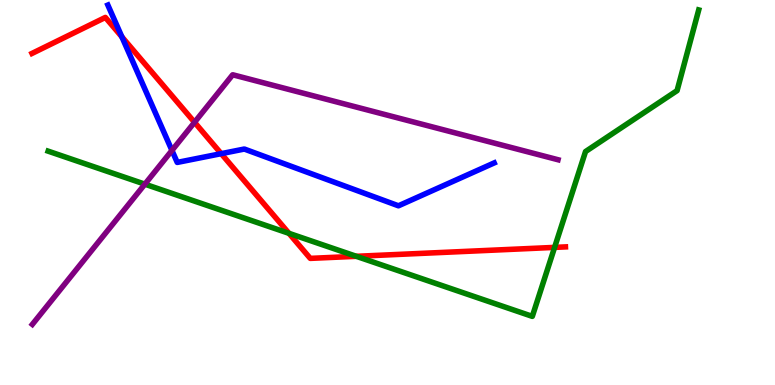[{'lines': ['blue', 'red'], 'intersections': [{'x': 1.57, 'y': 9.04}, {'x': 2.85, 'y': 6.01}]}, {'lines': ['green', 'red'], 'intersections': [{'x': 3.73, 'y': 3.94}, {'x': 4.6, 'y': 3.34}, {'x': 7.16, 'y': 3.57}]}, {'lines': ['purple', 'red'], 'intersections': [{'x': 2.51, 'y': 6.82}]}, {'lines': ['blue', 'green'], 'intersections': []}, {'lines': ['blue', 'purple'], 'intersections': [{'x': 2.22, 'y': 6.09}]}, {'lines': ['green', 'purple'], 'intersections': [{'x': 1.87, 'y': 5.22}]}]